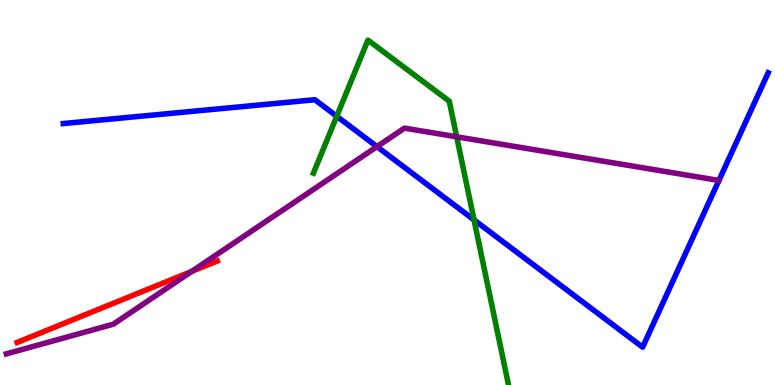[{'lines': ['blue', 'red'], 'intersections': []}, {'lines': ['green', 'red'], 'intersections': []}, {'lines': ['purple', 'red'], 'intersections': [{'x': 2.47, 'y': 2.95}]}, {'lines': ['blue', 'green'], 'intersections': [{'x': 4.35, 'y': 6.98}, {'x': 6.12, 'y': 4.29}]}, {'lines': ['blue', 'purple'], 'intersections': [{'x': 4.86, 'y': 6.19}]}, {'lines': ['green', 'purple'], 'intersections': [{'x': 5.89, 'y': 6.45}]}]